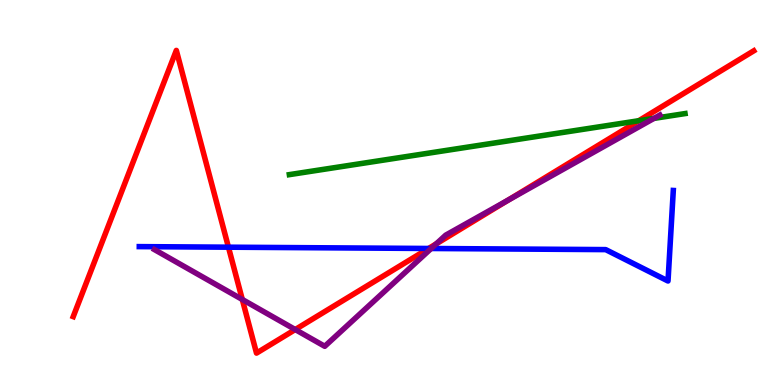[{'lines': ['blue', 'red'], 'intersections': [{'x': 2.95, 'y': 3.58}, {'x': 5.53, 'y': 3.55}]}, {'lines': ['green', 'red'], 'intersections': [{'x': 8.24, 'y': 6.86}]}, {'lines': ['purple', 'red'], 'intersections': [{'x': 3.13, 'y': 2.22}, {'x': 3.81, 'y': 1.44}, {'x': 5.63, 'y': 3.67}, {'x': 6.56, 'y': 4.8}]}, {'lines': ['blue', 'green'], 'intersections': []}, {'lines': ['blue', 'purple'], 'intersections': [{'x': 5.56, 'y': 3.55}]}, {'lines': ['green', 'purple'], 'intersections': [{'x': 8.44, 'y': 6.93}]}]